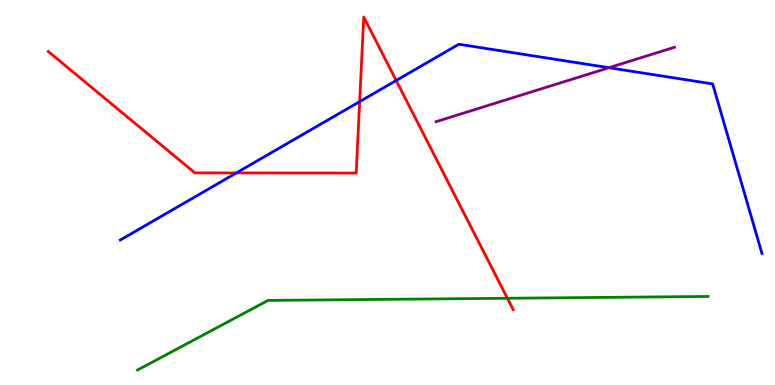[{'lines': ['blue', 'red'], 'intersections': [{'x': 3.05, 'y': 5.51}, {'x': 4.64, 'y': 7.36}, {'x': 5.11, 'y': 7.91}]}, {'lines': ['green', 'red'], 'intersections': [{'x': 6.55, 'y': 2.25}]}, {'lines': ['purple', 'red'], 'intersections': []}, {'lines': ['blue', 'green'], 'intersections': []}, {'lines': ['blue', 'purple'], 'intersections': [{'x': 7.86, 'y': 8.24}]}, {'lines': ['green', 'purple'], 'intersections': []}]